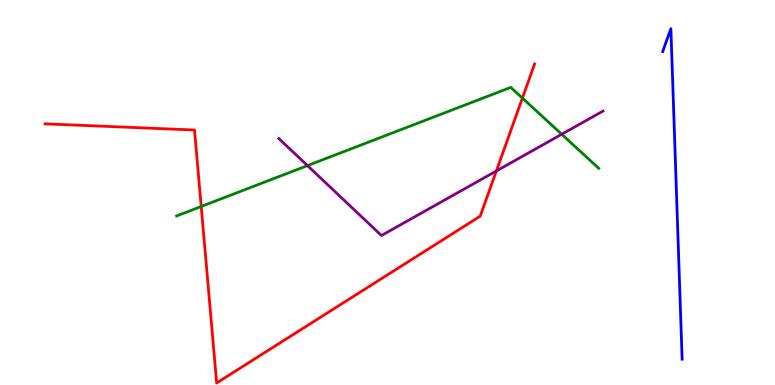[{'lines': ['blue', 'red'], 'intersections': []}, {'lines': ['green', 'red'], 'intersections': [{'x': 2.6, 'y': 4.64}, {'x': 6.74, 'y': 7.45}]}, {'lines': ['purple', 'red'], 'intersections': [{'x': 6.4, 'y': 5.56}]}, {'lines': ['blue', 'green'], 'intersections': []}, {'lines': ['blue', 'purple'], 'intersections': []}, {'lines': ['green', 'purple'], 'intersections': [{'x': 3.97, 'y': 5.7}, {'x': 7.25, 'y': 6.51}]}]